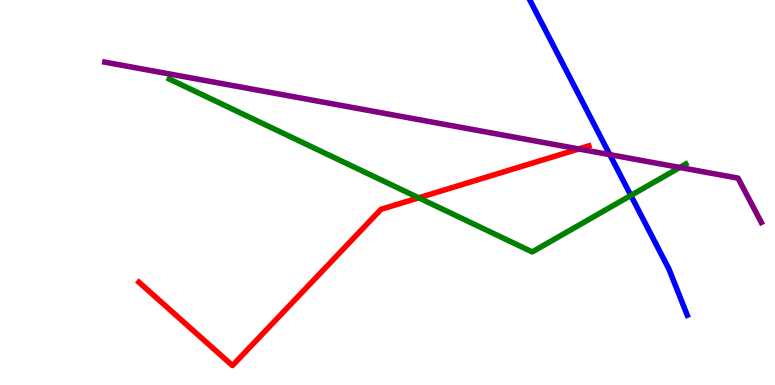[{'lines': ['blue', 'red'], 'intersections': []}, {'lines': ['green', 'red'], 'intersections': [{'x': 5.4, 'y': 4.86}]}, {'lines': ['purple', 'red'], 'intersections': [{'x': 7.47, 'y': 6.13}]}, {'lines': ['blue', 'green'], 'intersections': [{'x': 8.14, 'y': 4.92}]}, {'lines': ['blue', 'purple'], 'intersections': [{'x': 7.87, 'y': 5.98}]}, {'lines': ['green', 'purple'], 'intersections': [{'x': 8.77, 'y': 5.65}]}]